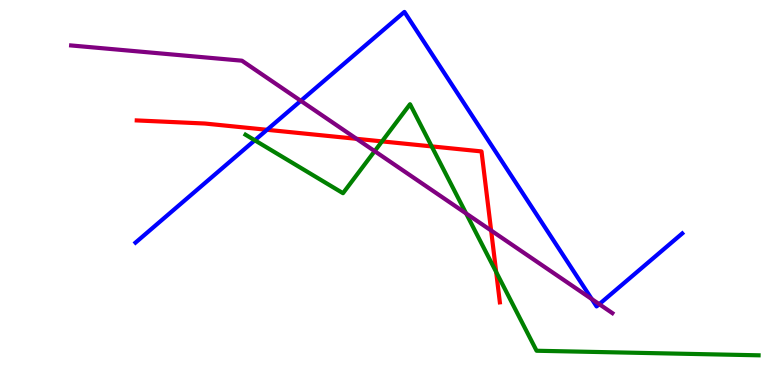[{'lines': ['blue', 'red'], 'intersections': [{'x': 3.45, 'y': 6.63}]}, {'lines': ['green', 'red'], 'intersections': [{'x': 4.93, 'y': 6.33}, {'x': 5.57, 'y': 6.2}, {'x': 6.4, 'y': 2.94}]}, {'lines': ['purple', 'red'], 'intersections': [{'x': 4.6, 'y': 6.39}, {'x': 6.34, 'y': 4.01}]}, {'lines': ['blue', 'green'], 'intersections': [{'x': 3.29, 'y': 6.36}]}, {'lines': ['blue', 'purple'], 'intersections': [{'x': 3.88, 'y': 7.38}, {'x': 7.64, 'y': 2.23}, {'x': 7.73, 'y': 2.1}]}, {'lines': ['green', 'purple'], 'intersections': [{'x': 4.83, 'y': 6.07}, {'x': 6.01, 'y': 4.46}]}]